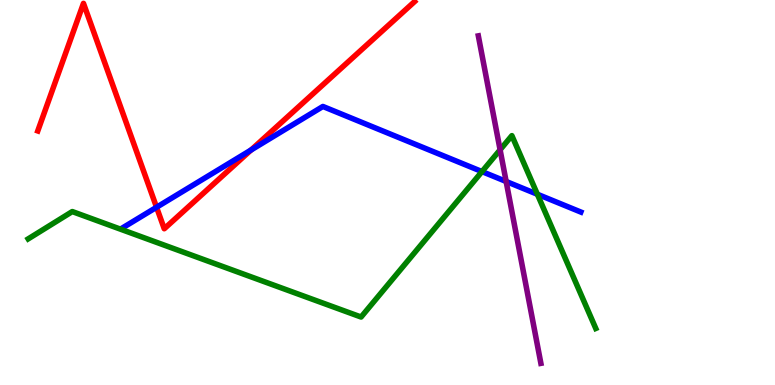[{'lines': ['blue', 'red'], 'intersections': [{'x': 2.02, 'y': 4.62}, {'x': 3.24, 'y': 6.1}]}, {'lines': ['green', 'red'], 'intersections': []}, {'lines': ['purple', 'red'], 'intersections': []}, {'lines': ['blue', 'green'], 'intersections': [{'x': 6.22, 'y': 5.54}, {'x': 6.93, 'y': 4.95}]}, {'lines': ['blue', 'purple'], 'intersections': [{'x': 6.53, 'y': 5.29}]}, {'lines': ['green', 'purple'], 'intersections': [{'x': 6.45, 'y': 6.11}]}]